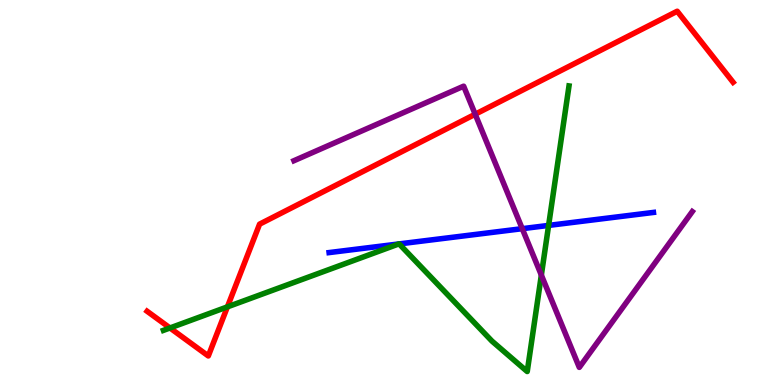[{'lines': ['blue', 'red'], 'intersections': []}, {'lines': ['green', 'red'], 'intersections': [{'x': 2.19, 'y': 1.48}, {'x': 2.93, 'y': 2.03}]}, {'lines': ['purple', 'red'], 'intersections': [{'x': 6.13, 'y': 7.03}]}, {'lines': ['blue', 'green'], 'intersections': [{'x': 5.14, 'y': 3.66}, {'x': 5.15, 'y': 3.66}, {'x': 7.08, 'y': 4.15}]}, {'lines': ['blue', 'purple'], 'intersections': [{'x': 6.74, 'y': 4.06}]}, {'lines': ['green', 'purple'], 'intersections': [{'x': 6.99, 'y': 2.85}]}]